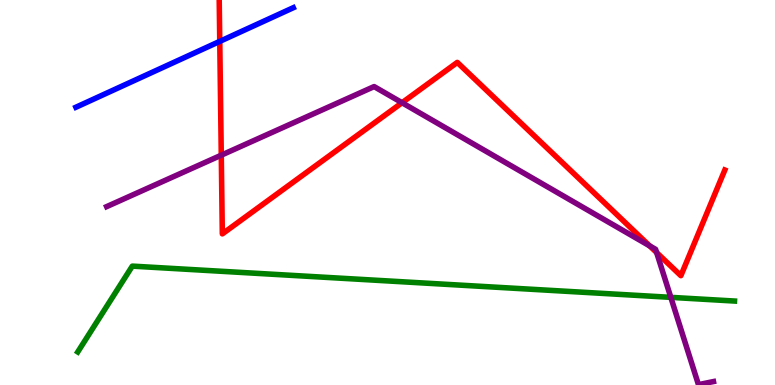[{'lines': ['blue', 'red'], 'intersections': [{'x': 2.84, 'y': 8.92}]}, {'lines': ['green', 'red'], 'intersections': []}, {'lines': ['purple', 'red'], 'intersections': [{'x': 2.86, 'y': 5.97}, {'x': 5.19, 'y': 7.33}, {'x': 8.38, 'y': 3.61}, {'x': 8.47, 'y': 3.44}]}, {'lines': ['blue', 'green'], 'intersections': []}, {'lines': ['blue', 'purple'], 'intersections': []}, {'lines': ['green', 'purple'], 'intersections': [{'x': 8.66, 'y': 2.28}]}]